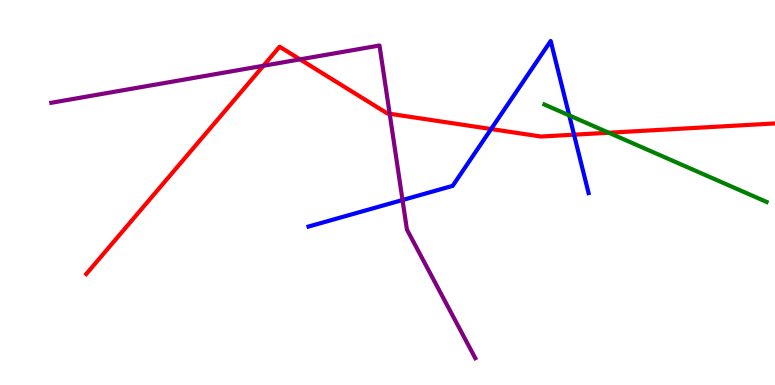[{'lines': ['blue', 'red'], 'intersections': [{'x': 6.34, 'y': 6.65}, {'x': 7.41, 'y': 6.5}]}, {'lines': ['green', 'red'], 'intersections': [{'x': 7.86, 'y': 6.55}]}, {'lines': ['purple', 'red'], 'intersections': [{'x': 3.4, 'y': 8.29}, {'x': 3.87, 'y': 8.46}, {'x': 5.03, 'y': 7.05}]}, {'lines': ['blue', 'green'], 'intersections': [{'x': 7.34, 'y': 7.0}]}, {'lines': ['blue', 'purple'], 'intersections': [{'x': 5.19, 'y': 4.8}]}, {'lines': ['green', 'purple'], 'intersections': []}]